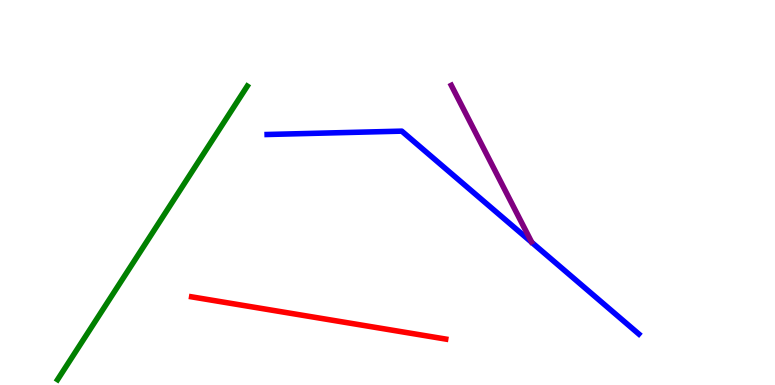[{'lines': ['blue', 'red'], 'intersections': []}, {'lines': ['green', 'red'], 'intersections': []}, {'lines': ['purple', 'red'], 'intersections': []}, {'lines': ['blue', 'green'], 'intersections': []}, {'lines': ['blue', 'purple'], 'intersections': []}, {'lines': ['green', 'purple'], 'intersections': []}]